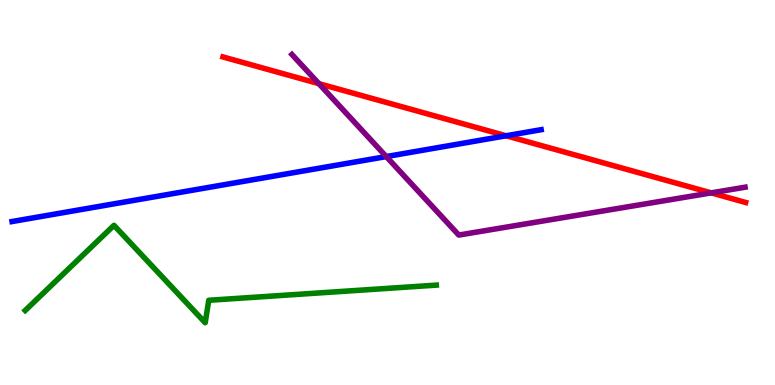[{'lines': ['blue', 'red'], 'intersections': [{'x': 6.53, 'y': 6.47}]}, {'lines': ['green', 'red'], 'intersections': []}, {'lines': ['purple', 'red'], 'intersections': [{'x': 4.11, 'y': 7.83}, {'x': 9.18, 'y': 4.99}]}, {'lines': ['blue', 'green'], 'intersections': []}, {'lines': ['blue', 'purple'], 'intersections': [{'x': 4.98, 'y': 5.93}]}, {'lines': ['green', 'purple'], 'intersections': []}]